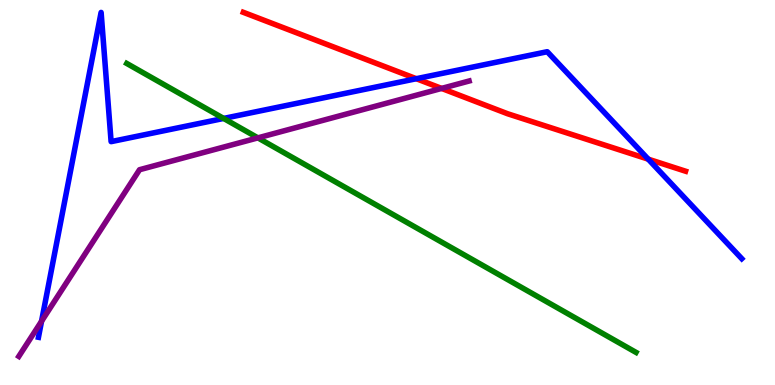[{'lines': ['blue', 'red'], 'intersections': [{'x': 5.37, 'y': 7.96}, {'x': 8.36, 'y': 5.87}]}, {'lines': ['green', 'red'], 'intersections': []}, {'lines': ['purple', 'red'], 'intersections': [{'x': 5.7, 'y': 7.7}]}, {'lines': ['blue', 'green'], 'intersections': [{'x': 2.89, 'y': 6.92}]}, {'lines': ['blue', 'purple'], 'intersections': [{'x': 0.536, 'y': 1.66}]}, {'lines': ['green', 'purple'], 'intersections': [{'x': 3.33, 'y': 6.42}]}]